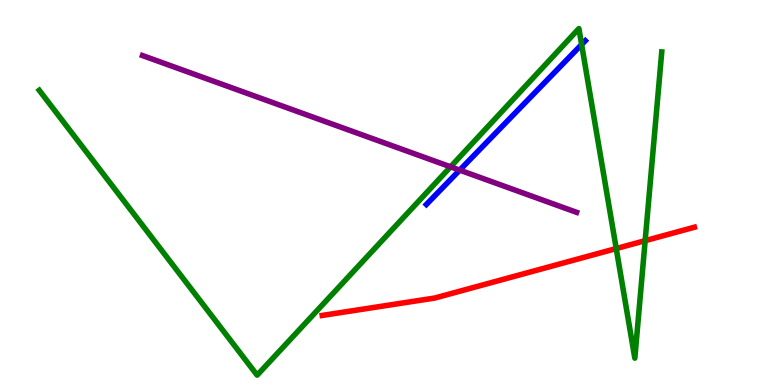[{'lines': ['blue', 'red'], 'intersections': []}, {'lines': ['green', 'red'], 'intersections': [{'x': 7.95, 'y': 3.54}, {'x': 8.32, 'y': 3.75}]}, {'lines': ['purple', 'red'], 'intersections': []}, {'lines': ['blue', 'green'], 'intersections': [{'x': 7.5, 'y': 8.84}]}, {'lines': ['blue', 'purple'], 'intersections': [{'x': 5.93, 'y': 5.58}]}, {'lines': ['green', 'purple'], 'intersections': [{'x': 5.81, 'y': 5.67}]}]